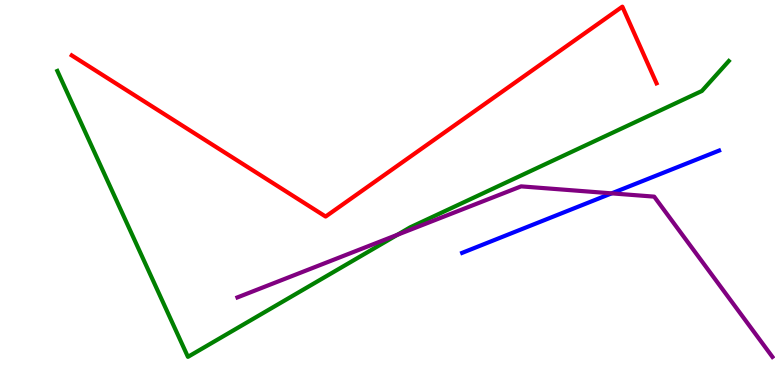[{'lines': ['blue', 'red'], 'intersections': []}, {'lines': ['green', 'red'], 'intersections': []}, {'lines': ['purple', 'red'], 'intersections': []}, {'lines': ['blue', 'green'], 'intersections': []}, {'lines': ['blue', 'purple'], 'intersections': [{'x': 7.89, 'y': 4.98}]}, {'lines': ['green', 'purple'], 'intersections': [{'x': 5.13, 'y': 3.9}]}]